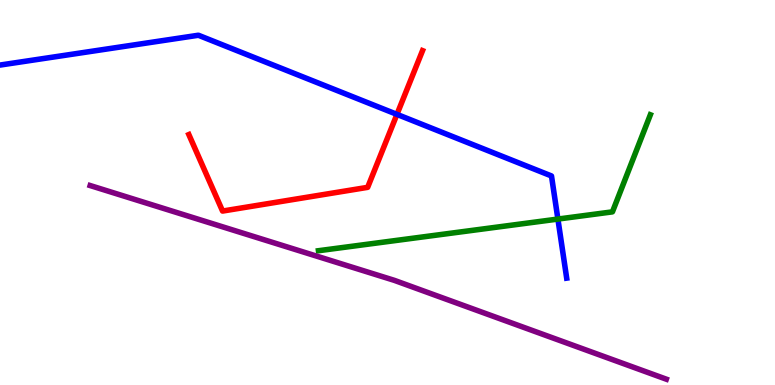[{'lines': ['blue', 'red'], 'intersections': [{'x': 5.12, 'y': 7.03}]}, {'lines': ['green', 'red'], 'intersections': []}, {'lines': ['purple', 'red'], 'intersections': []}, {'lines': ['blue', 'green'], 'intersections': [{'x': 7.2, 'y': 4.31}]}, {'lines': ['blue', 'purple'], 'intersections': []}, {'lines': ['green', 'purple'], 'intersections': []}]